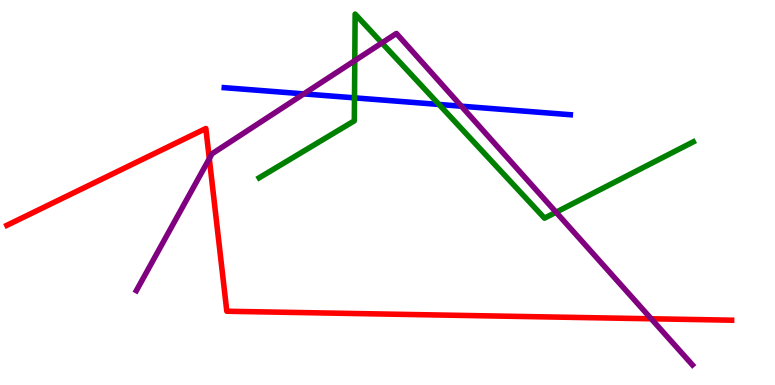[{'lines': ['blue', 'red'], 'intersections': []}, {'lines': ['green', 'red'], 'intersections': []}, {'lines': ['purple', 'red'], 'intersections': [{'x': 2.7, 'y': 5.88}, {'x': 8.4, 'y': 1.72}]}, {'lines': ['blue', 'green'], 'intersections': [{'x': 4.57, 'y': 7.46}, {'x': 5.66, 'y': 7.29}]}, {'lines': ['blue', 'purple'], 'intersections': [{'x': 3.92, 'y': 7.56}, {'x': 5.95, 'y': 7.24}]}, {'lines': ['green', 'purple'], 'intersections': [{'x': 4.58, 'y': 8.43}, {'x': 4.93, 'y': 8.88}, {'x': 7.17, 'y': 4.49}]}]